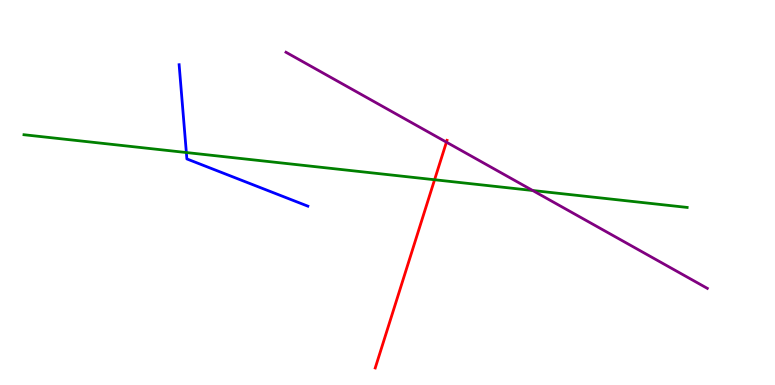[{'lines': ['blue', 'red'], 'intersections': []}, {'lines': ['green', 'red'], 'intersections': [{'x': 5.61, 'y': 5.33}]}, {'lines': ['purple', 'red'], 'intersections': [{'x': 5.76, 'y': 6.31}]}, {'lines': ['blue', 'green'], 'intersections': [{'x': 2.4, 'y': 6.04}]}, {'lines': ['blue', 'purple'], 'intersections': []}, {'lines': ['green', 'purple'], 'intersections': [{'x': 6.87, 'y': 5.05}]}]